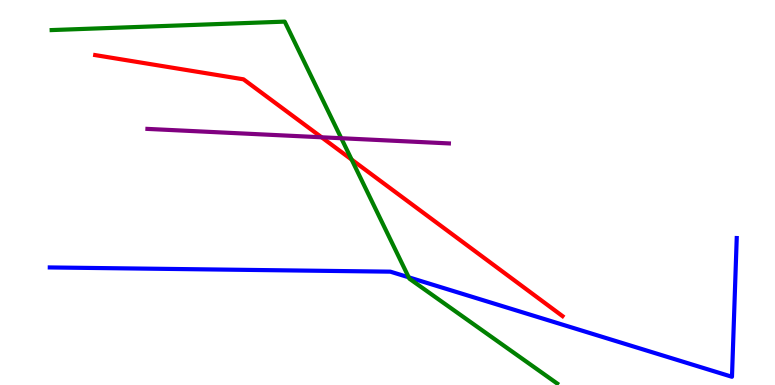[{'lines': ['blue', 'red'], 'intersections': []}, {'lines': ['green', 'red'], 'intersections': [{'x': 4.54, 'y': 5.85}]}, {'lines': ['purple', 'red'], 'intersections': [{'x': 4.15, 'y': 6.43}]}, {'lines': ['blue', 'green'], 'intersections': [{'x': 5.27, 'y': 2.8}]}, {'lines': ['blue', 'purple'], 'intersections': []}, {'lines': ['green', 'purple'], 'intersections': [{'x': 4.4, 'y': 6.41}]}]